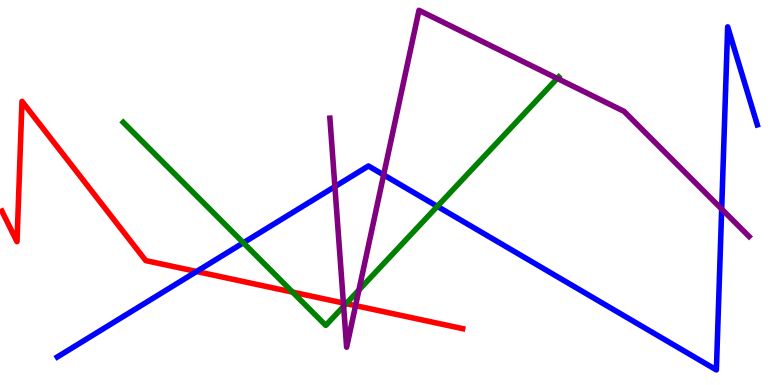[{'lines': ['blue', 'red'], 'intersections': [{'x': 2.54, 'y': 2.95}]}, {'lines': ['green', 'red'], 'intersections': [{'x': 3.77, 'y': 2.41}, {'x': 4.47, 'y': 2.11}]}, {'lines': ['purple', 'red'], 'intersections': [{'x': 4.43, 'y': 2.13}, {'x': 4.59, 'y': 2.06}]}, {'lines': ['blue', 'green'], 'intersections': [{'x': 3.14, 'y': 3.69}, {'x': 5.64, 'y': 4.64}]}, {'lines': ['blue', 'purple'], 'intersections': [{'x': 4.32, 'y': 5.15}, {'x': 4.95, 'y': 5.46}, {'x': 9.31, 'y': 4.57}]}, {'lines': ['green', 'purple'], 'intersections': [{'x': 4.43, 'y': 2.04}, {'x': 4.63, 'y': 2.47}, {'x': 7.19, 'y': 7.96}]}]